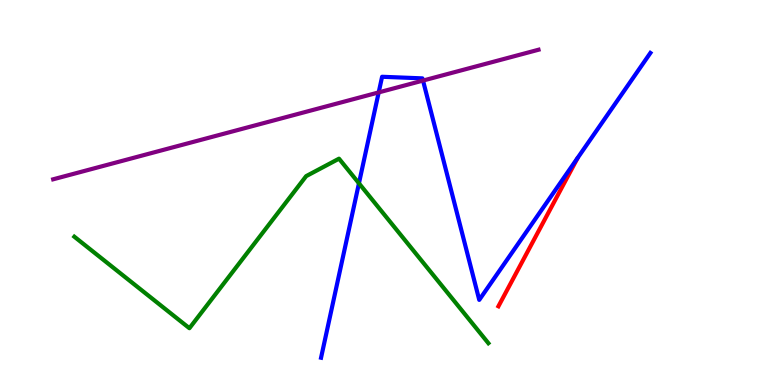[{'lines': ['blue', 'red'], 'intersections': []}, {'lines': ['green', 'red'], 'intersections': []}, {'lines': ['purple', 'red'], 'intersections': []}, {'lines': ['blue', 'green'], 'intersections': [{'x': 4.63, 'y': 5.24}]}, {'lines': ['blue', 'purple'], 'intersections': [{'x': 4.89, 'y': 7.6}, {'x': 5.46, 'y': 7.91}]}, {'lines': ['green', 'purple'], 'intersections': []}]